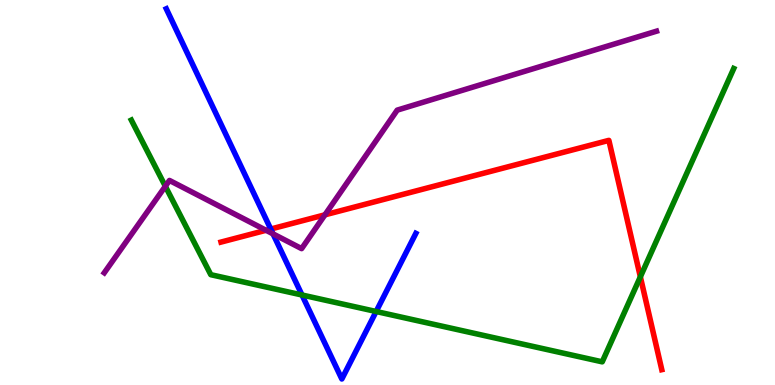[{'lines': ['blue', 'red'], 'intersections': [{'x': 3.49, 'y': 4.05}]}, {'lines': ['green', 'red'], 'intersections': [{'x': 8.26, 'y': 2.81}]}, {'lines': ['purple', 'red'], 'intersections': [{'x': 3.43, 'y': 4.02}, {'x': 4.19, 'y': 4.42}]}, {'lines': ['blue', 'green'], 'intersections': [{'x': 3.9, 'y': 2.34}, {'x': 4.85, 'y': 1.91}]}, {'lines': ['blue', 'purple'], 'intersections': [{'x': 3.52, 'y': 3.93}]}, {'lines': ['green', 'purple'], 'intersections': [{'x': 2.13, 'y': 5.16}]}]